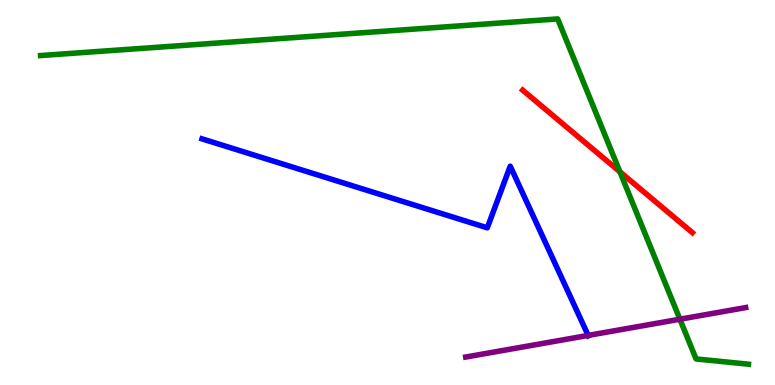[{'lines': ['blue', 'red'], 'intersections': []}, {'lines': ['green', 'red'], 'intersections': [{'x': 8.0, 'y': 5.54}]}, {'lines': ['purple', 'red'], 'intersections': []}, {'lines': ['blue', 'green'], 'intersections': []}, {'lines': ['blue', 'purple'], 'intersections': [{'x': 7.59, 'y': 1.29}]}, {'lines': ['green', 'purple'], 'intersections': [{'x': 8.77, 'y': 1.71}]}]